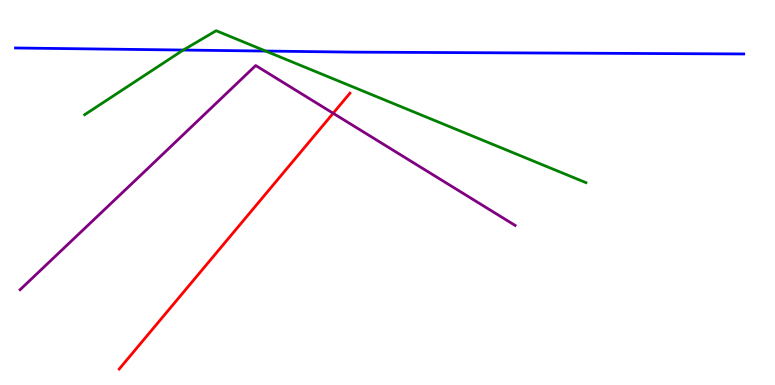[{'lines': ['blue', 'red'], 'intersections': []}, {'lines': ['green', 'red'], 'intersections': []}, {'lines': ['purple', 'red'], 'intersections': [{'x': 4.3, 'y': 7.06}]}, {'lines': ['blue', 'green'], 'intersections': [{'x': 2.37, 'y': 8.7}, {'x': 3.43, 'y': 8.67}]}, {'lines': ['blue', 'purple'], 'intersections': []}, {'lines': ['green', 'purple'], 'intersections': []}]